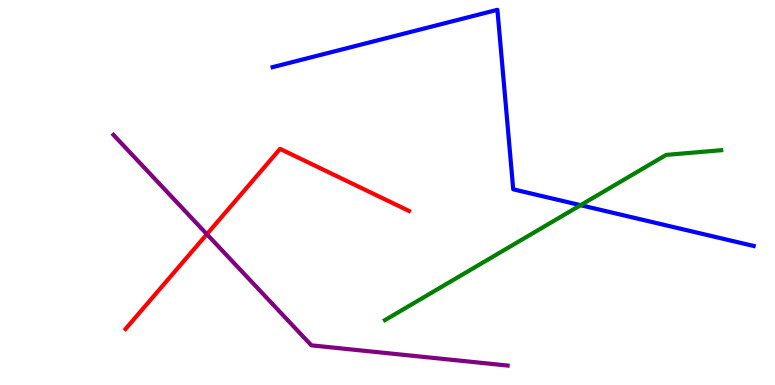[{'lines': ['blue', 'red'], 'intersections': []}, {'lines': ['green', 'red'], 'intersections': []}, {'lines': ['purple', 'red'], 'intersections': [{'x': 2.67, 'y': 3.92}]}, {'lines': ['blue', 'green'], 'intersections': [{'x': 7.49, 'y': 4.67}]}, {'lines': ['blue', 'purple'], 'intersections': []}, {'lines': ['green', 'purple'], 'intersections': []}]